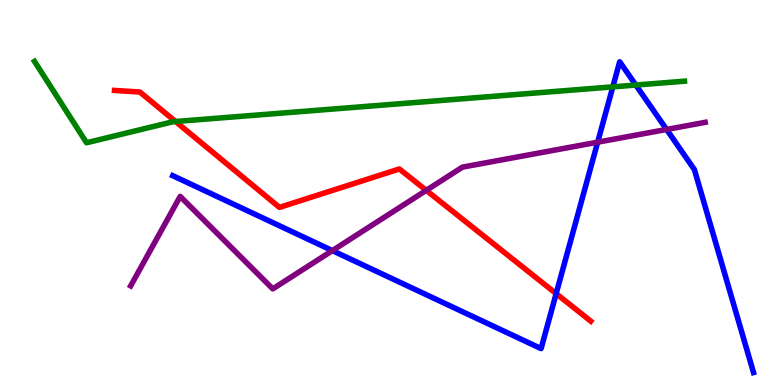[{'lines': ['blue', 'red'], 'intersections': [{'x': 7.18, 'y': 2.37}]}, {'lines': ['green', 'red'], 'intersections': [{'x': 2.27, 'y': 6.84}]}, {'lines': ['purple', 'red'], 'intersections': [{'x': 5.5, 'y': 5.06}]}, {'lines': ['blue', 'green'], 'intersections': [{'x': 7.91, 'y': 7.74}, {'x': 8.2, 'y': 7.79}]}, {'lines': ['blue', 'purple'], 'intersections': [{'x': 4.29, 'y': 3.49}, {'x': 7.71, 'y': 6.31}, {'x': 8.6, 'y': 6.64}]}, {'lines': ['green', 'purple'], 'intersections': []}]